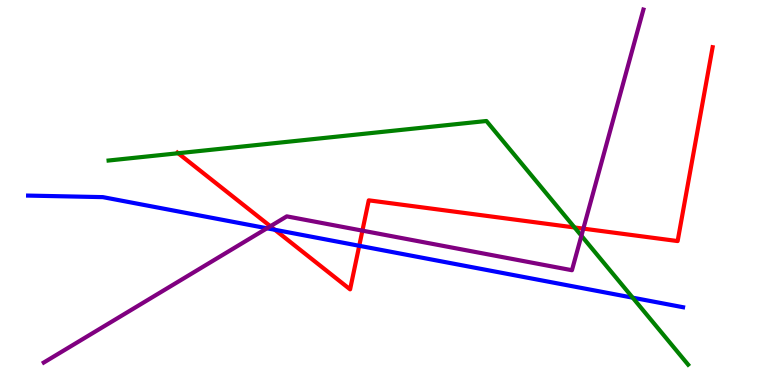[{'lines': ['blue', 'red'], 'intersections': [{'x': 3.55, 'y': 4.03}, {'x': 4.64, 'y': 3.62}]}, {'lines': ['green', 'red'], 'intersections': [{'x': 2.3, 'y': 6.02}, {'x': 7.41, 'y': 4.09}]}, {'lines': ['purple', 'red'], 'intersections': [{'x': 3.49, 'y': 4.12}, {'x': 4.68, 'y': 4.01}, {'x': 7.53, 'y': 4.06}]}, {'lines': ['blue', 'green'], 'intersections': [{'x': 8.16, 'y': 2.27}]}, {'lines': ['blue', 'purple'], 'intersections': [{'x': 3.44, 'y': 4.07}]}, {'lines': ['green', 'purple'], 'intersections': [{'x': 7.5, 'y': 3.88}]}]